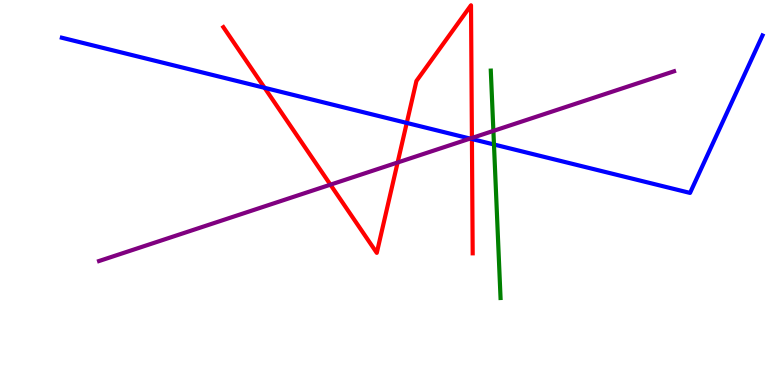[{'lines': ['blue', 'red'], 'intersections': [{'x': 3.41, 'y': 7.72}, {'x': 5.25, 'y': 6.81}, {'x': 6.09, 'y': 6.39}]}, {'lines': ['green', 'red'], 'intersections': []}, {'lines': ['purple', 'red'], 'intersections': [{'x': 4.26, 'y': 5.2}, {'x': 5.13, 'y': 5.78}, {'x': 6.09, 'y': 6.42}]}, {'lines': ['blue', 'green'], 'intersections': [{'x': 6.37, 'y': 6.25}]}, {'lines': ['blue', 'purple'], 'intersections': [{'x': 6.07, 'y': 6.4}]}, {'lines': ['green', 'purple'], 'intersections': [{'x': 6.37, 'y': 6.6}]}]